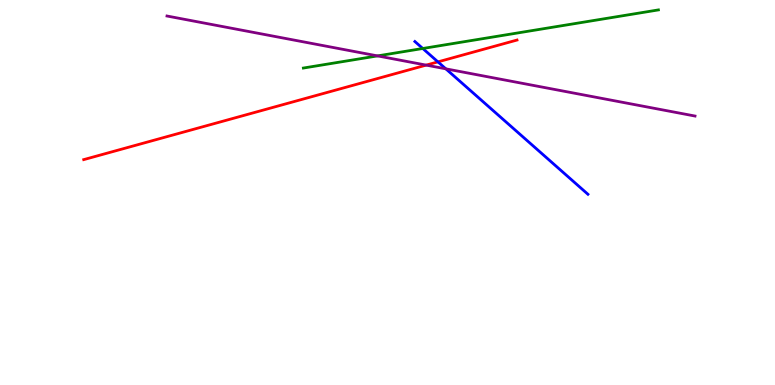[{'lines': ['blue', 'red'], 'intersections': [{'x': 5.65, 'y': 8.39}]}, {'lines': ['green', 'red'], 'intersections': []}, {'lines': ['purple', 'red'], 'intersections': [{'x': 5.5, 'y': 8.31}]}, {'lines': ['blue', 'green'], 'intersections': [{'x': 5.46, 'y': 8.74}]}, {'lines': ['blue', 'purple'], 'intersections': [{'x': 5.75, 'y': 8.21}]}, {'lines': ['green', 'purple'], 'intersections': [{'x': 4.87, 'y': 8.55}]}]